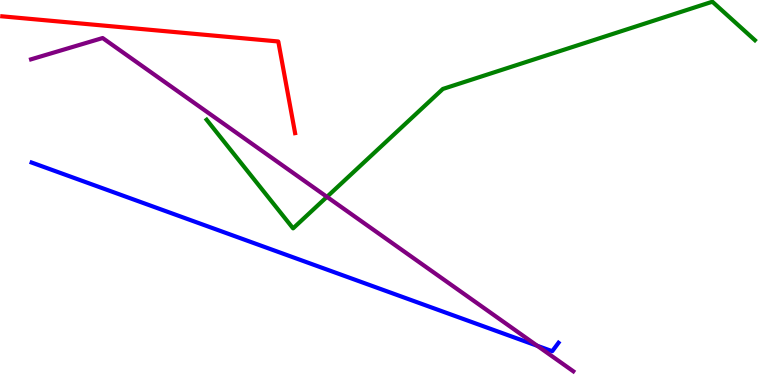[{'lines': ['blue', 'red'], 'intersections': []}, {'lines': ['green', 'red'], 'intersections': []}, {'lines': ['purple', 'red'], 'intersections': []}, {'lines': ['blue', 'green'], 'intersections': []}, {'lines': ['blue', 'purple'], 'intersections': [{'x': 6.93, 'y': 1.02}]}, {'lines': ['green', 'purple'], 'intersections': [{'x': 4.22, 'y': 4.89}]}]